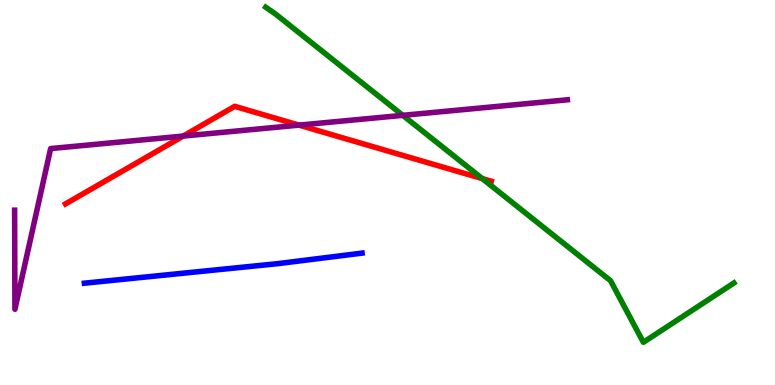[{'lines': ['blue', 'red'], 'intersections': []}, {'lines': ['green', 'red'], 'intersections': [{'x': 6.22, 'y': 5.36}]}, {'lines': ['purple', 'red'], 'intersections': [{'x': 2.36, 'y': 6.47}, {'x': 3.86, 'y': 6.75}]}, {'lines': ['blue', 'green'], 'intersections': []}, {'lines': ['blue', 'purple'], 'intersections': []}, {'lines': ['green', 'purple'], 'intersections': [{'x': 5.2, 'y': 7.0}]}]